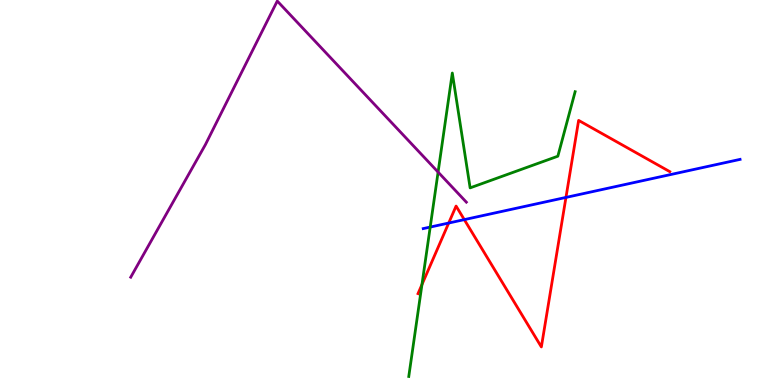[{'lines': ['blue', 'red'], 'intersections': [{'x': 5.79, 'y': 4.21}, {'x': 5.99, 'y': 4.3}, {'x': 7.3, 'y': 4.87}]}, {'lines': ['green', 'red'], 'intersections': [{'x': 5.44, 'y': 2.61}]}, {'lines': ['purple', 'red'], 'intersections': []}, {'lines': ['blue', 'green'], 'intersections': [{'x': 5.55, 'y': 4.1}]}, {'lines': ['blue', 'purple'], 'intersections': []}, {'lines': ['green', 'purple'], 'intersections': [{'x': 5.65, 'y': 5.53}]}]